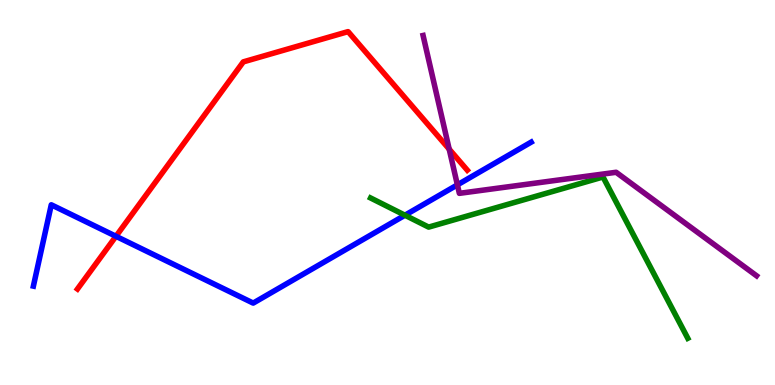[{'lines': ['blue', 'red'], 'intersections': [{'x': 1.5, 'y': 3.86}]}, {'lines': ['green', 'red'], 'intersections': []}, {'lines': ['purple', 'red'], 'intersections': [{'x': 5.8, 'y': 6.13}]}, {'lines': ['blue', 'green'], 'intersections': [{'x': 5.23, 'y': 4.41}]}, {'lines': ['blue', 'purple'], 'intersections': [{'x': 5.9, 'y': 5.2}]}, {'lines': ['green', 'purple'], 'intersections': []}]